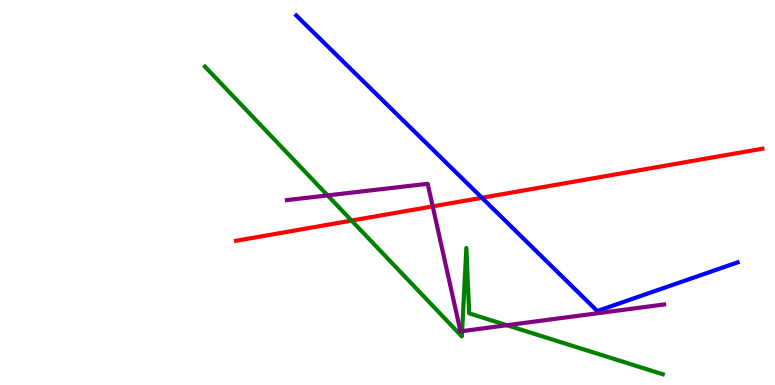[{'lines': ['blue', 'red'], 'intersections': [{'x': 6.22, 'y': 4.86}]}, {'lines': ['green', 'red'], 'intersections': [{'x': 4.54, 'y': 4.27}]}, {'lines': ['purple', 'red'], 'intersections': [{'x': 5.58, 'y': 4.64}]}, {'lines': ['blue', 'green'], 'intersections': []}, {'lines': ['blue', 'purple'], 'intersections': []}, {'lines': ['green', 'purple'], 'intersections': [{'x': 4.23, 'y': 4.92}, {'x': 5.96, 'y': 1.4}, {'x': 6.54, 'y': 1.55}]}]